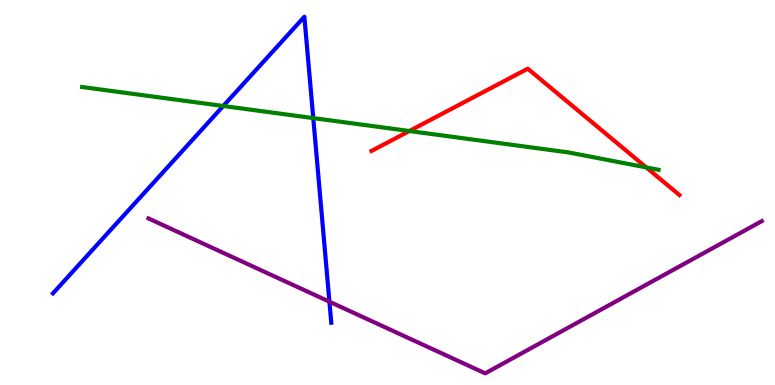[{'lines': ['blue', 'red'], 'intersections': []}, {'lines': ['green', 'red'], 'intersections': [{'x': 5.28, 'y': 6.6}, {'x': 8.34, 'y': 5.65}]}, {'lines': ['purple', 'red'], 'intersections': []}, {'lines': ['blue', 'green'], 'intersections': [{'x': 2.88, 'y': 7.25}, {'x': 4.04, 'y': 6.93}]}, {'lines': ['blue', 'purple'], 'intersections': [{'x': 4.25, 'y': 2.16}]}, {'lines': ['green', 'purple'], 'intersections': []}]